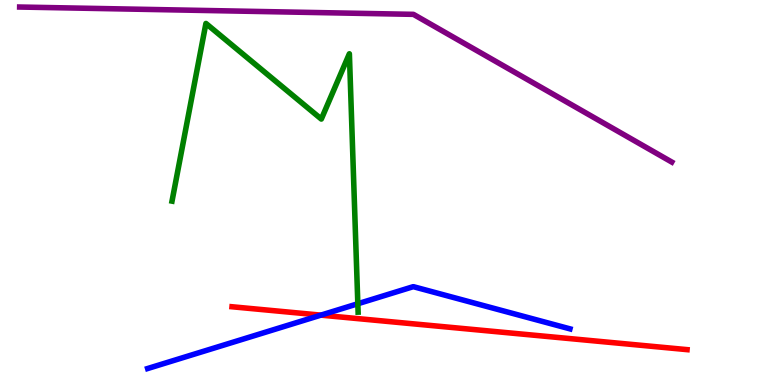[{'lines': ['blue', 'red'], 'intersections': [{'x': 4.14, 'y': 1.81}]}, {'lines': ['green', 'red'], 'intersections': []}, {'lines': ['purple', 'red'], 'intersections': []}, {'lines': ['blue', 'green'], 'intersections': [{'x': 4.62, 'y': 2.11}]}, {'lines': ['blue', 'purple'], 'intersections': []}, {'lines': ['green', 'purple'], 'intersections': []}]